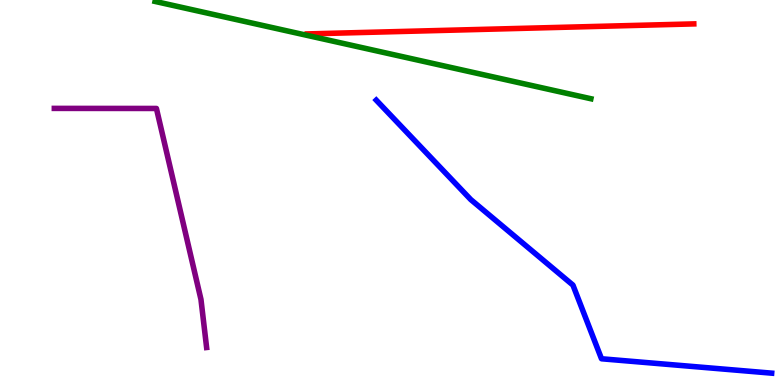[{'lines': ['blue', 'red'], 'intersections': []}, {'lines': ['green', 'red'], 'intersections': []}, {'lines': ['purple', 'red'], 'intersections': []}, {'lines': ['blue', 'green'], 'intersections': []}, {'lines': ['blue', 'purple'], 'intersections': []}, {'lines': ['green', 'purple'], 'intersections': []}]